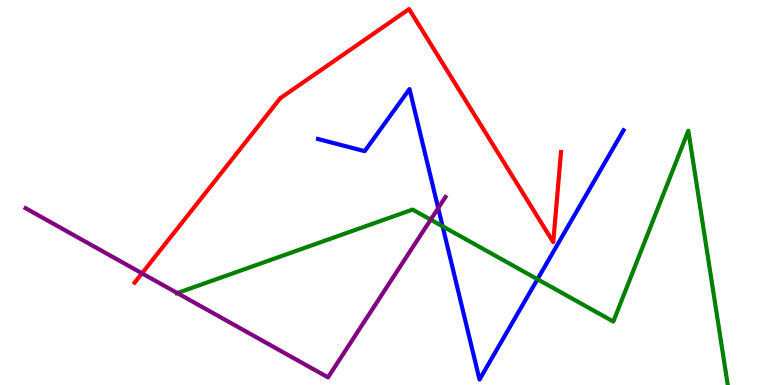[{'lines': ['blue', 'red'], 'intersections': []}, {'lines': ['green', 'red'], 'intersections': []}, {'lines': ['purple', 'red'], 'intersections': [{'x': 1.83, 'y': 2.9}]}, {'lines': ['blue', 'green'], 'intersections': [{'x': 5.71, 'y': 4.12}, {'x': 6.94, 'y': 2.75}]}, {'lines': ['blue', 'purple'], 'intersections': [{'x': 5.65, 'y': 4.59}]}, {'lines': ['green', 'purple'], 'intersections': [{'x': 2.29, 'y': 2.39}, {'x': 5.56, 'y': 4.29}]}]